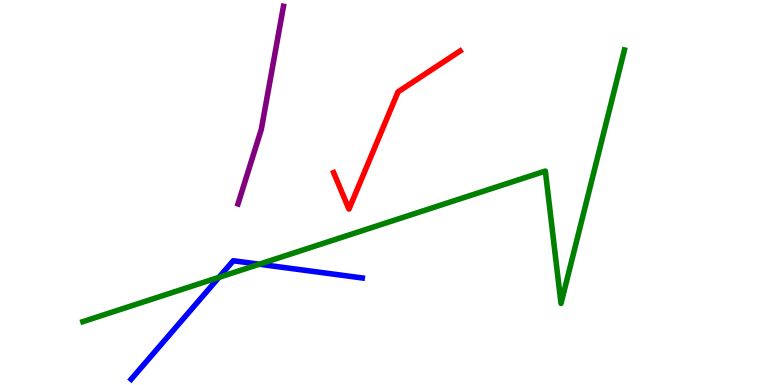[{'lines': ['blue', 'red'], 'intersections': []}, {'lines': ['green', 'red'], 'intersections': []}, {'lines': ['purple', 'red'], 'intersections': []}, {'lines': ['blue', 'green'], 'intersections': [{'x': 2.83, 'y': 2.8}, {'x': 3.35, 'y': 3.14}]}, {'lines': ['blue', 'purple'], 'intersections': []}, {'lines': ['green', 'purple'], 'intersections': []}]